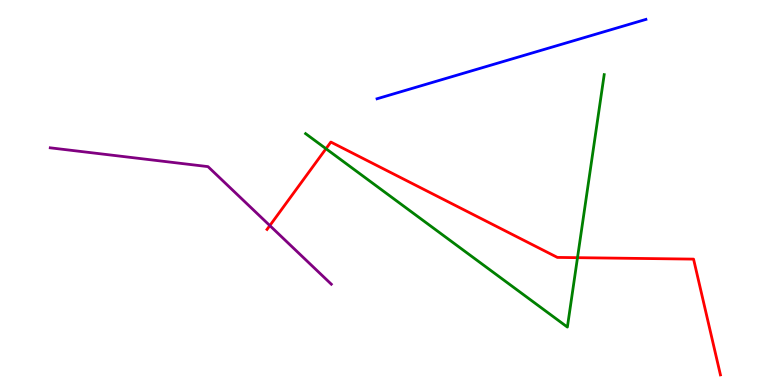[{'lines': ['blue', 'red'], 'intersections': []}, {'lines': ['green', 'red'], 'intersections': [{'x': 4.21, 'y': 6.14}, {'x': 7.45, 'y': 3.31}]}, {'lines': ['purple', 'red'], 'intersections': [{'x': 3.48, 'y': 4.14}]}, {'lines': ['blue', 'green'], 'intersections': []}, {'lines': ['blue', 'purple'], 'intersections': []}, {'lines': ['green', 'purple'], 'intersections': []}]